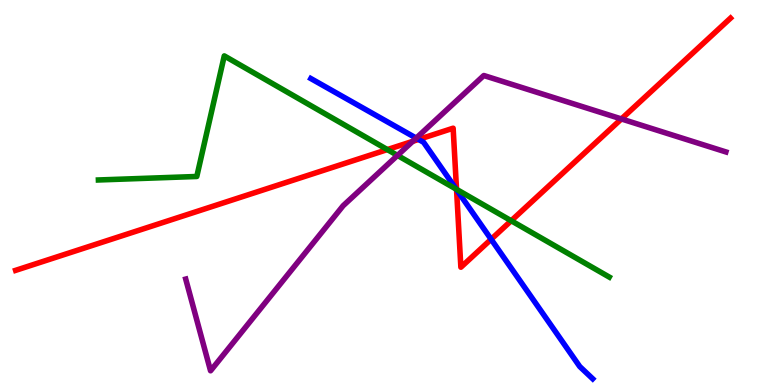[{'lines': ['blue', 'red'], 'intersections': [{'x': 5.4, 'y': 6.38}, {'x': 5.89, 'y': 5.07}, {'x': 6.34, 'y': 3.78}]}, {'lines': ['green', 'red'], 'intersections': [{'x': 5.0, 'y': 6.11}, {'x': 5.89, 'y': 5.08}, {'x': 6.6, 'y': 4.27}]}, {'lines': ['purple', 'red'], 'intersections': [{'x': 5.33, 'y': 6.33}, {'x': 8.02, 'y': 6.91}]}, {'lines': ['blue', 'green'], 'intersections': [{'x': 5.89, 'y': 5.09}]}, {'lines': ['blue', 'purple'], 'intersections': [{'x': 5.37, 'y': 6.41}]}, {'lines': ['green', 'purple'], 'intersections': [{'x': 5.13, 'y': 5.96}]}]